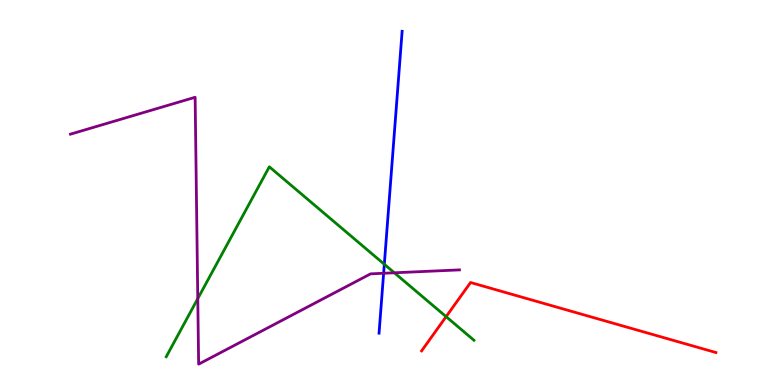[{'lines': ['blue', 'red'], 'intersections': []}, {'lines': ['green', 'red'], 'intersections': [{'x': 5.76, 'y': 1.78}]}, {'lines': ['purple', 'red'], 'intersections': []}, {'lines': ['blue', 'green'], 'intersections': [{'x': 4.96, 'y': 3.14}]}, {'lines': ['blue', 'purple'], 'intersections': [{'x': 4.95, 'y': 2.9}]}, {'lines': ['green', 'purple'], 'intersections': [{'x': 2.55, 'y': 2.24}, {'x': 5.09, 'y': 2.91}]}]